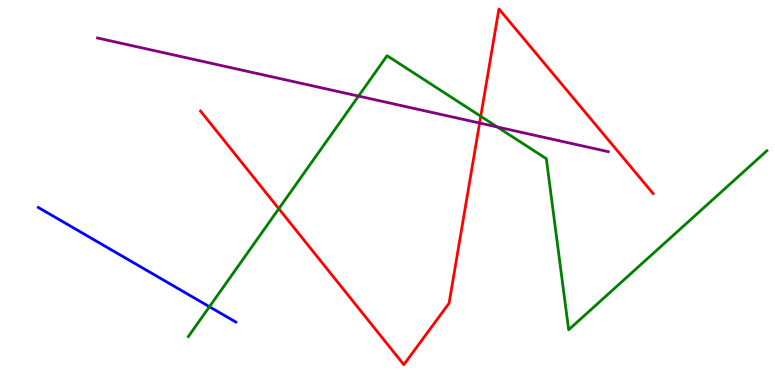[{'lines': ['blue', 'red'], 'intersections': []}, {'lines': ['green', 'red'], 'intersections': [{'x': 3.6, 'y': 4.58}, {'x': 6.2, 'y': 6.98}]}, {'lines': ['purple', 'red'], 'intersections': [{'x': 6.19, 'y': 6.8}]}, {'lines': ['blue', 'green'], 'intersections': [{'x': 2.7, 'y': 2.03}]}, {'lines': ['blue', 'purple'], 'intersections': []}, {'lines': ['green', 'purple'], 'intersections': [{'x': 4.63, 'y': 7.5}, {'x': 6.42, 'y': 6.7}]}]